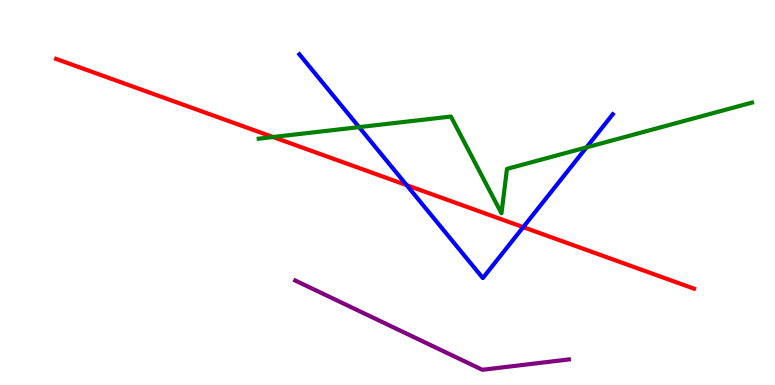[{'lines': ['blue', 'red'], 'intersections': [{'x': 5.25, 'y': 5.19}, {'x': 6.75, 'y': 4.1}]}, {'lines': ['green', 'red'], 'intersections': [{'x': 3.52, 'y': 6.44}]}, {'lines': ['purple', 'red'], 'intersections': []}, {'lines': ['blue', 'green'], 'intersections': [{'x': 4.63, 'y': 6.7}, {'x': 7.57, 'y': 6.17}]}, {'lines': ['blue', 'purple'], 'intersections': []}, {'lines': ['green', 'purple'], 'intersections': []}]